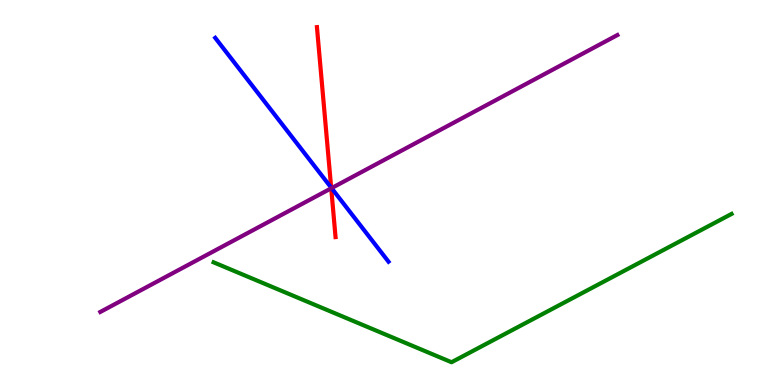[{'lines': ['blue', 'red'], 'intersections': [{'x': 4.27, 'y': 5.13}]}, {'lines': ['green', 'red'], 'intersections': []}, {'lines': ['purple', 'red'], 'intersections': [{'x': 4.27, 'y': 5.11}]}, {'lines': ['blue', 'green'], 'intersections': []}, {'lines': ['blue', 'purple'], 'intersections': [{'x': 4.28, 'y': 5.11}]}, {'lines': ['green', 'purple'], 'intersections': []}]